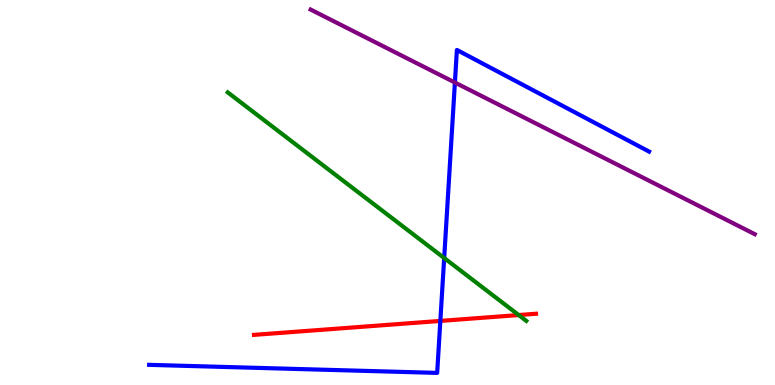[{'lines': ['blue', 'red'], 'intersections': [{'x': 5.68, 'y': 1.66}]}, {'lines': ['green', 'red'], 'intersections': [{'x': 6.69, 'y': 1.82}]}, {'lines': ['purple', 'red'], 'intersections': []}, {'lines': ['blue', 'green'], 'intersections': [{'x': 5.73, 'y': 3.3}]}, {'lines': ['blue', 'purple'], 'intersections': [{'x': 5.87, 'y': 7.86}]}, {'lines': ['green', 'purple'], 'intersections': []}]